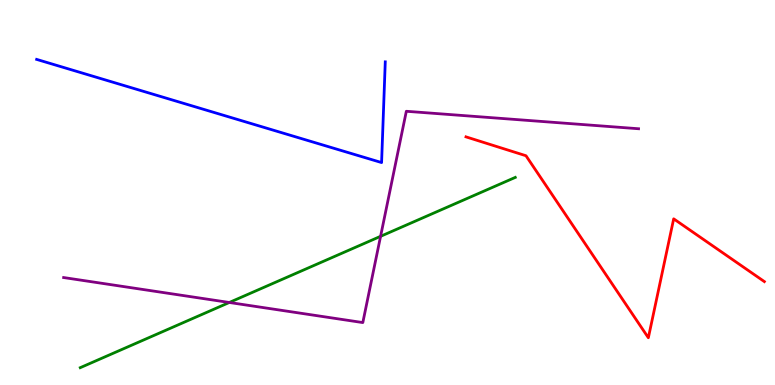[{'lines': ['blue', 'red'], 'intersections': []}, {'lines': ['green', 'red'], 'intersections': []}, {'lines': ['purple', 'red'], 'intersections': []}, {'lines': ['blue', 'green'], 'intersections': []}, {'lines': ['blue', 'purple'], 'intersections': []}, {'lines': ['green', 'purple'], 'intersections': [{'x': 2.96, 'y': 2.14}, {'x': 4.91, 'y': 3.86}]}]